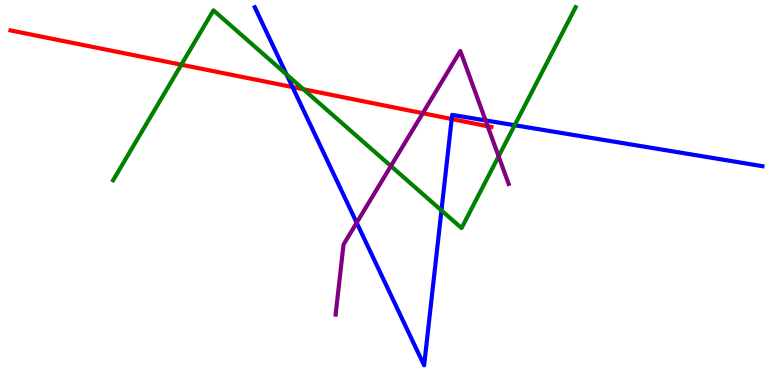[{'lines': ['blue', 'red'], 'intersections': [{'x': 3.77, 'y': 7.74}, {'x': 5.83, 'y': 6.91}]}, {'lines': ['green', 'red'], 'intersections': [{'x': 2.34, 'y': 8.32}, {'x': 3.91, 'y': 7.68}]}, {'lines': ['purple', 'red'], 'intersections': [{'x': 5.46, 'y': 7.06}, {'x': 6.29, 'y': 6.72}]}, {'lines': ['blue', 'green'], 'intersections': [{'x': 3.7, 'y': 8.06}, {'x': 5.7, 'y': 4.53}, {'x': 6.64, 'y': 6.75}]}, {'lines': ['blue', 'purple'], 'intersections': [{'x': 4.6, 'y': 4.22}, {'x': 6.27, 'y': 6.87}]}, {'lines': ['green', 'purple'], 'intersections': [{'x': 5.04, 'y': 5.69}, {'x': 6.43, 'y': 5.94}]}]